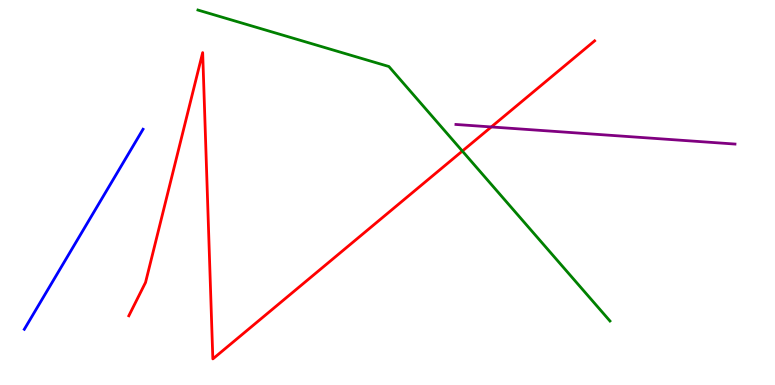[{'lines': ['blue', 'red'], 'intersections': []}, {'lines': ['green', 'red'], 'intersections': [{'x': 5.97, 'y': 6.08}]}, {'lines': ['purple', 'red'], 'intersections': [{'x': 6.34, 'y': 6.7}]}, {'lines': ['blue', 'green'], 'intersections': []}, {'lines': ['blue', 'purple'], 'intersections': []}, {'lines': ['green', 'purple'], 'intersections': []}]